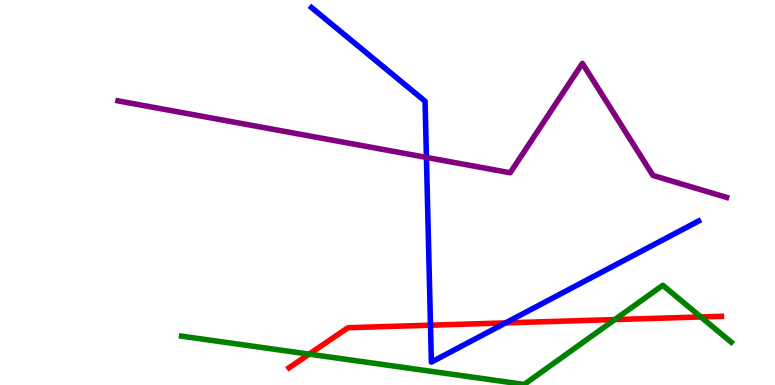[{'lines': ['blue', 'red'], 'intersections': [{'x': 5.55, 'y': 1.55}, {'x': 6.52, 'y': 1.61}]}, {'lines': ['green', 'red'], 'intersections': [{'x': 3.99, 'y': 0.802}, {'x': 7.93, 'y': 1.7}, {'x': 9.04, 'y': 1.77}]}, {'lines': ['purple', 'red'], 'intersections': []}, {'lines': ['blue', 'green'], 'intersections': []}, {'lines': ['blue', 'purple'], 'intersections': [{'x': 5.5, 'y': 5.91}]}, {'lines': ['green', 'purple'], 'intersections': []}]